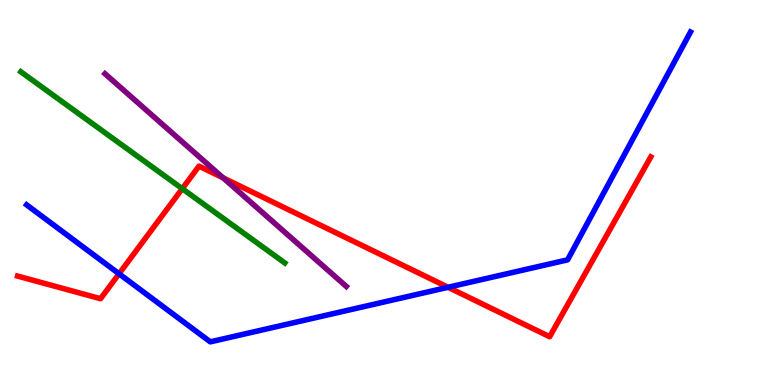[{'lines': ['blue', 'red'], 'intersections': [{'x': 1.54, 'y': 2.89}, {'x': 5.78, 'y': 2.54}]}, {'lines': ['green', 'red'], 'intersections': [{'x': 2.35, 'y': 5.1}]}, {'lines': ['purple', 'red'], 'intersections': [{'x': 2.88, 'y': 5.38}]}, {'lines': ['blue', 'green'], 'intersections': []}, {'lines': ['blue', 'purple'], 'intersections': []}, {'lines': ['green', 'purple'], 'intersections': []}]